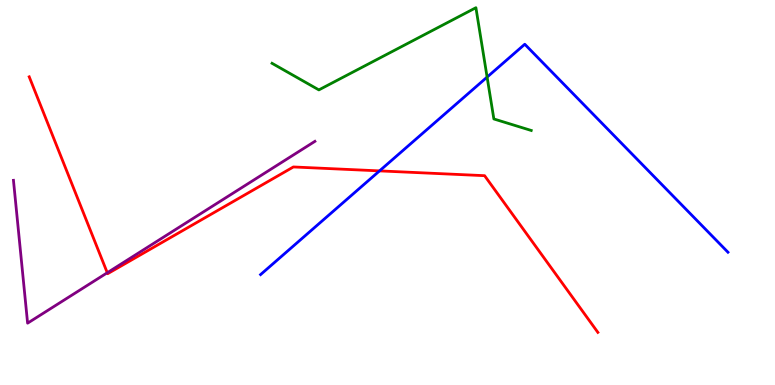[{'lines': ['blue', 'red'], 'intersections': [{'x': 4.9, 'y': 5.56}]}, {'lines': ['green', 'red'], 'intersections': []}, {'lines': ['purple', 'red'], 'intersections': [{'x': 1.38, 'y': 2.92}]}, {'lines': ['blue', 'green'], 'intersections': [{'x': 6.29, 'y': 8.0}]}, {'lines': ['blue', 'purple'], 'intersections': []}, {'lines': ['green', 'purple'], 'intersections': []}]